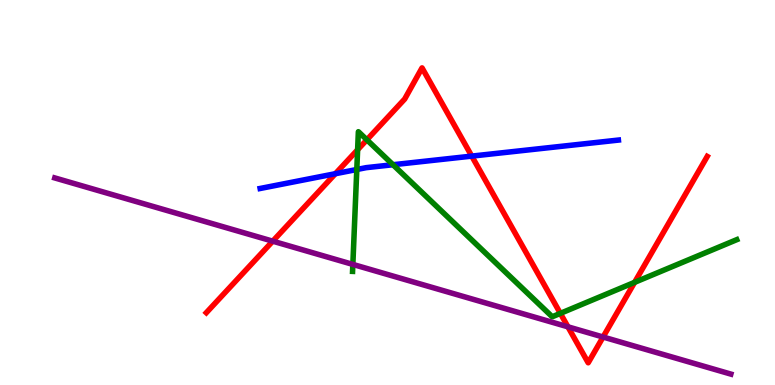[{'lines': ['blue', 'red'], 'intersections': [{'x': 4.33, 'y': 5.49}, {'x': 6.09, 'y': 5.95}]}, {'lines': ['green', 'red'], 'intersections': [{'x': 4.61, 'y': 6.11}, {'x': 4.73, 'y': 6.37}, {'x': 7.23, 'y': 1.86}, {'x': 8.19, 'y': 2.67}]}, {'lines': ['purple', 'red'], 'intersections': [{'x': 3.52, 'y': 3.74}, {'x': 7.33, 'y': 1.51}, {'x': 7.78, 'y': 1.25}]}, {'lines': ['blue', 'green'], 'intersections': [{'x': 4.6, 'y': 5.6}, {'x': 5.07, 'y': 5.72}]}, {'lines': ['blue', 'purple'], 'intersections': []}, {'lines': ['green', 'purple'], 'intersections': [{'x': 4.55, 'y': 3.13}]}]